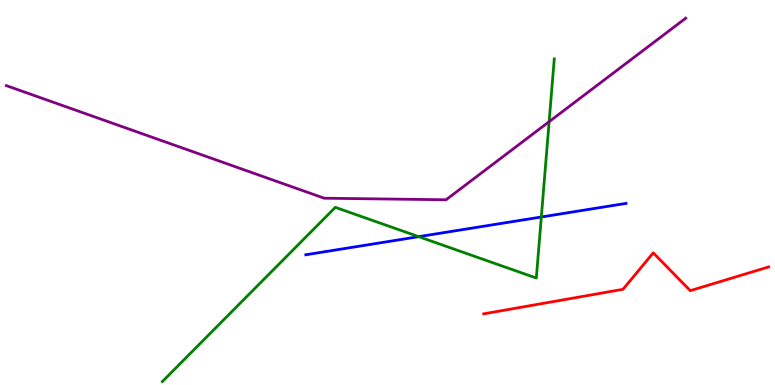[{'lines': ['blue', 'red'], 'intersections': []}, {'lines': ['green', 'red'], 'intersections': []}, {'lines': ['purple', 'red'], 'intersections': []}, {'lines': ['blue', 'green'], 'intersections': [{'x': 5.4, 'y': 3.85}, {'x': 6.98, 'y': 4.36}]}, {'lines': ['blue', 'purple'], 'intersections': []}, {'lines': ['green', 'purple'], 'intersections': [{'x': 7.09, 'y': 6.84}]}]